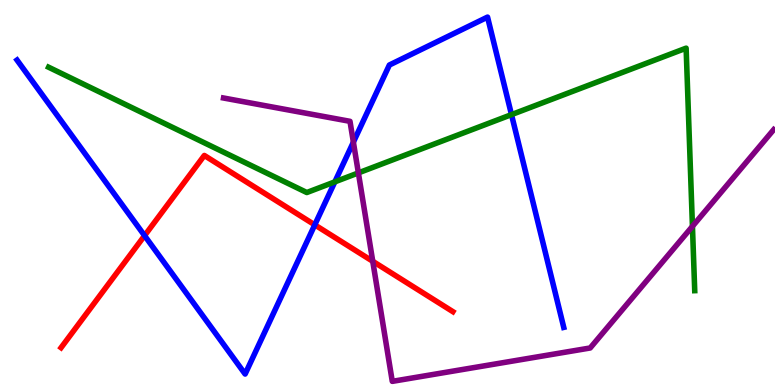[{'lines': ['blue', 'red'], 'intersections': [{'x': 1.87, 'y': 3.88}, {'x': 4.06, 'y': 4.16}]}, {'lines': ['green', 'red'], 'intersections': []}, {'lines': ['purple', 'red'], 'intersections': [{'x': 4.81, 'y': 3.21}]}, {'lines': ['blue', 'green'], 'intersections': [{'x': 4.32, 'y': 5.28}, {'x': 6.6, 'y': 7.02}]}, {'lines': ['blue', 'purple'], 'intersections': [{'x': 4.56, 'y': 6.31}]}, {'lines': ['green', 'purple'], 'intersections': [{'x': 4.62, 'y': 5.51}, {'x': 8.93, 'y': 4.12}]}]